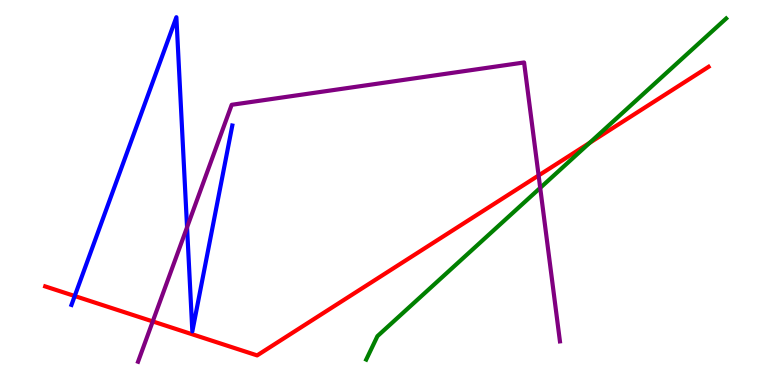[{'lines': ['blue', 'red'], 'intersections': [{'x': 0.964, 'y': 2.31}]}, {'lines': ['green', 'red'], 'intersections': [{'x': 7.61, 'y': 6.29}]}, {'lines': ['purple', 'red'], 'intersections': [{'x': 1.97, 'y': 1.65}, {'x': 6.95, 'y': 5.44}]}, {'lines': ['blue', 'green'], 'intersections': []}, {'lines': ['blue', 'purple'], 'intersections': [{'x': 2.41, 'y': 4.1}]}, {'lines': ['green', 'purple'], 'intersections': [{'x': 6.97, 'y': 5.12}]}]